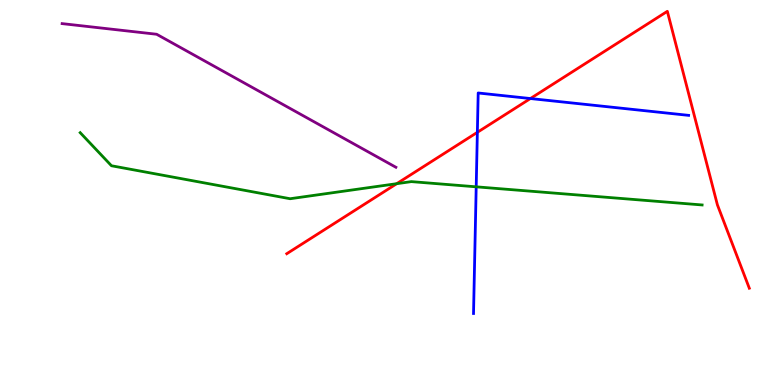[{'lines': ['blue', 'red'], 'intersections': [{'x': 6.16, 'y': 6.56}, {'x': 6.84, 'y': 7.44}]}, {'lines': ['green', 'red'], 'intersections': [{'x': 5.12, 'y': 5.23}]}, {'lines': ['purple', 'red'], 'intersections': []}, {'lines': ['blue', 'green'], 'intersections': [{'x': 6.14, 'y': 5.15}]}, {'lines': ['blue', 'purple'], 'intersections': []}, {'lines': ['green', 'purple'], 'intersections': []}]